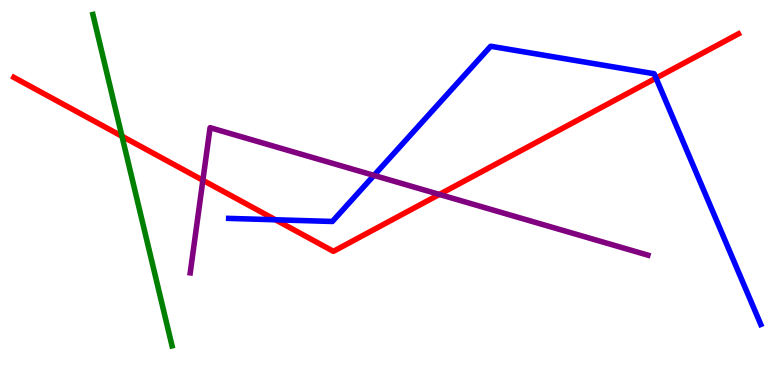[{'lines': ['blue', 'red'], 'intersections': [{'x': 3.55, 'y': 4.29}, {'x': 8.47, 'y': 7.97}]}, {'lines': ['green', 'red'], 'intersections': [{'x': 1.57, 'y': 6.46}]}, {'lines': ['purple', 'red'], 'intersections': [{'x': 2.62, 'y': 5.32}, {'x': 5.67, 'y': 4.95}]}, {'lines': ['blue', 'green'], 'intersections': []}, {'lines': ['blue', 'purple'], 'intersections': [{'x': 4.83, 'y': 5.44}]}, {'lines': ['green', 'purple'], 'intersections': []}]